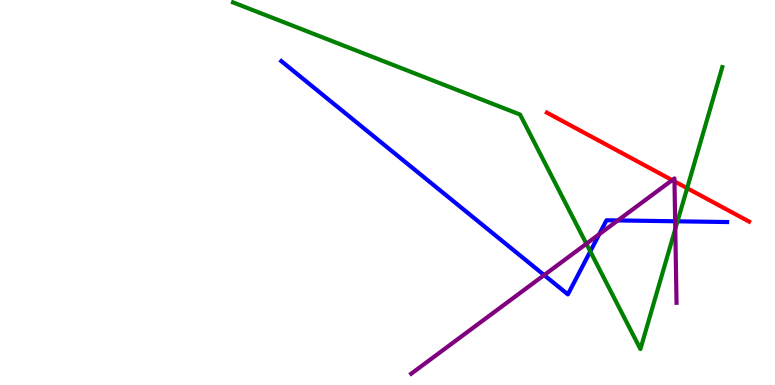[{'lines': ['blue', 'red'], 'intersections': []}, {'lines': ['green', 'red'], 'intersections': [{'x': 8.87, 'y': 5.11}]}, {'lines': ['purple', 'red'], 'intersections': [{'x': 8.67, 'y': 5.32}, {'x': 8.7, 'y': 5.29}]}, {'lines': ['blue', 'green'], 'intersections': [{'x': 7.62, 'y': 3.47}, {'x': 8.74, 'y': 4.25}]}, {'lines': ['blue', 'purple'], 'intersections': [{'x': 7.02, 'y': 2.85}, {'x': 7.73, 'y': 3.92}, {'x': 7.97, 'y': 4.27}, {'x': 8.71, 'y': 4.25}]}, {'lines': ['green', 'purple'], 'intersections': [{'x': 7.57, 'y': 3.67}, {'x': 8.71, 'y': 4.05}]}]